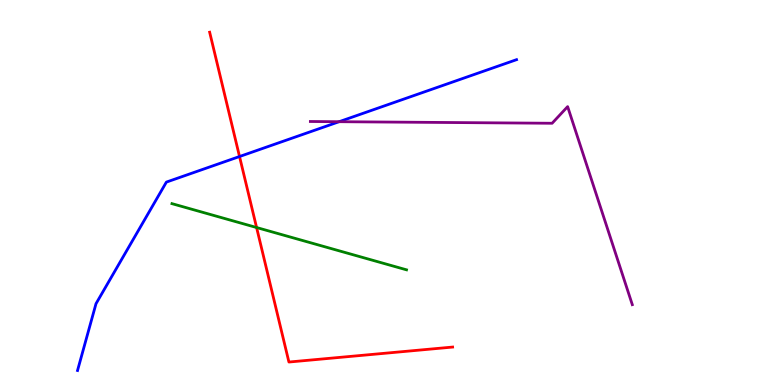[{'lines': ['blue', 'red'], 'intersections': [{'x': 3.09, 'y': 5.93}]}, {'lines': ['green', 'red'], 'intersections': [{'x': 3.31, 'y': 4.09}]}, {'lines': ['purple', 'red'], 'intersections': []}, {'lines': ['blue', 'green'], 'intersections': []}, {'lines': ['blue', 'purple'], 'intersections': [{'x': 4.38, 'y': 6.84}]}, {'lines': ['green', 'purple'], 'intersections': []}]